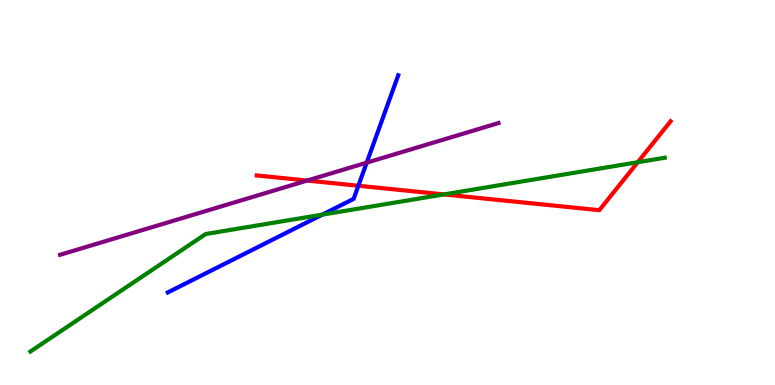[{'lines': ['blue', 'red'], 'intersections': [{'x': 4.62, 'y': 5.18}]}, {'lines': ['green', 'red'], 'intersections': [{'x': 5.73, 'y': 4.95}, {'x': 8.23, 'y': 5.79}]}, {'lines': ['purple', 'red'], 'intersections': [{'x': 3.96, 'y': 5.31}]}, {'lines': ['blue', 'green'], 'intersections': [{'x': 4.16, 'y': 4.42}]}, {'lines': ['blue', 'purple'], 'intersections': [{'x': 4.73, 'y': 5.78}]}, {'lines': ['green', 'purple'], 'intersections': []}]